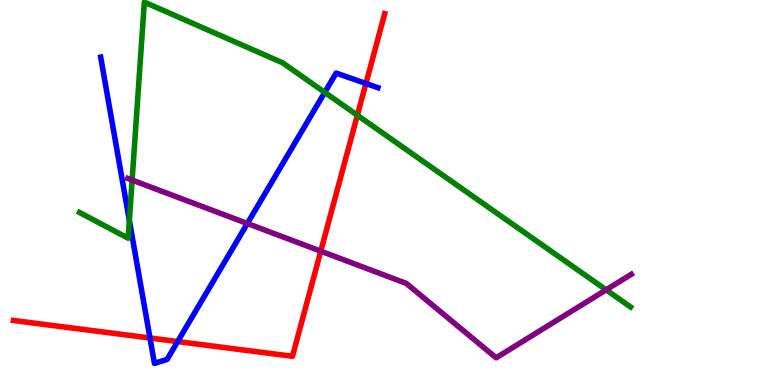[{'lines': ['blue', 'red'], 'intersections': [{'x': 1.94, 'y': 1.22}, {'x': 2.29, 'y': 1.13}, {'x': 4.72, 'y': 7.83}]}, {'lines': ['green', 'red'], 'intersections': [{'x': 4.61, 'y': 7.01}]}, {'lines': ['purple', 'red'], 'intersections': [{'x': 4.14, 'y': 3.48}]}, {'lines': ['blue', 'green'], 'intersections': [{'x': 1.67, 'y': 4.27}, {'x': 4.19, 'y': 7.6}]}, {'lines': ['blue', 'purple'], 'intersections': [{'x': 3.19, 'y': 4.19}]}, {'lines': ['green', 'purple'], 'intersections': [{'x': 1.7, 'y': 5.32}, {'x': 7.82, 'y': 2.47}]}]